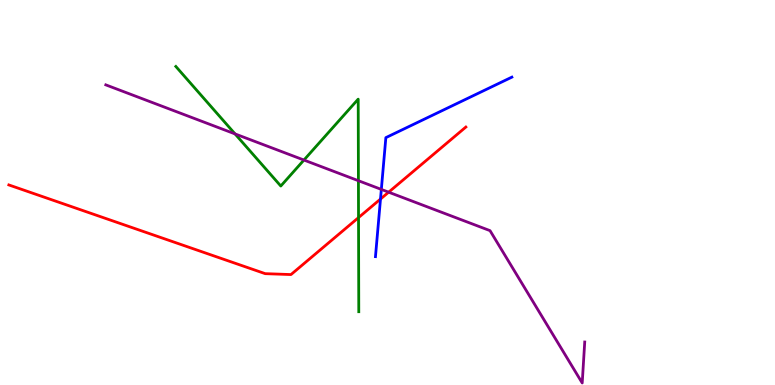[{'lines': ['blue', 'red'], 'intersections': [{'x': 4.91, 'y': 4.83}]}, {'lines': ['green', 'red'], 'intersections': [{'x': 4.63, 'y': 4.35}]}, {'lines': ['purple', 'red'], 'intersections': [{'x': 5.01, 'y': 5.01}]}, {'lines': ['blue', 'green'], 'intersections': []}, {'lines': ['blue', 'purple'], 'intersections': [{'x': 4.92, 'y': 5.08}]}, {'lines': ['green', 'purple'], 'intersections': [{'x': 3.03, 'y': 6.52}, {'x': 3.92, 'y': 5.84}, {'x': 4.62, 'y': 5.31}]}]